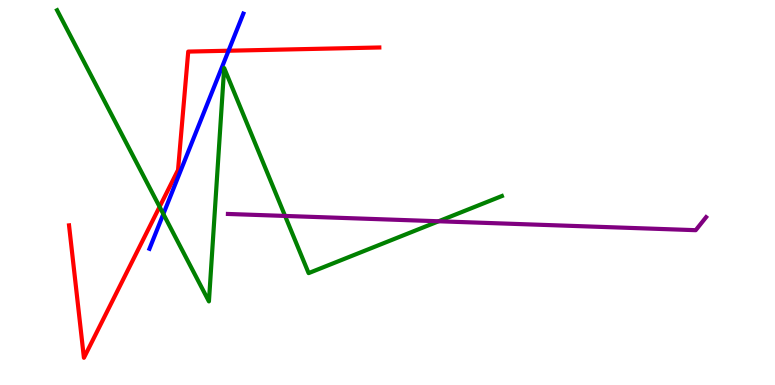[{'lines': ['blue', 'red'], 'intersections': [{'x': 2.95, 'y': 8.68}]}, {'lines': ['green', 'red'], 'intersections': [{'x': 2.06, 'y': 4.63}]}, {'lines': ['purple', 'red'], 'intersections': []}, {'lines': ['blue', 'green'], 'intersections': [{'x': 2.11, 'y': 4.44}]}, {'lines': ['blue', 'purple'], 'intersections': []}, {'lines': ['green', 'purple'], 'intersections': [{'x': 3.68, 'y': 4.39}, {'x': 5.66, 'y': 4.25}]}]